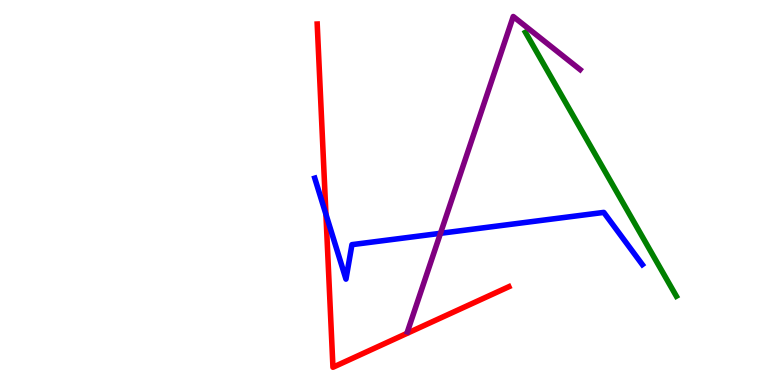[{'lines': ['blue', 'red'], 'intersections': [{'x': 4.21, 'y': 4.43}]}, {'lines': ['green', 'red'], 'intersections': []}, {'lines': ['purple', 'red'], 'intersections': []}, {'lines': ['blue', 'green'], 'intersections': []}, {'lines': ['blue', 'purple'], 'intersections': [{'x': 5.68, 'y': 3.94}]}, {'lines': ['green', 'purple'], 'intersections': []}]